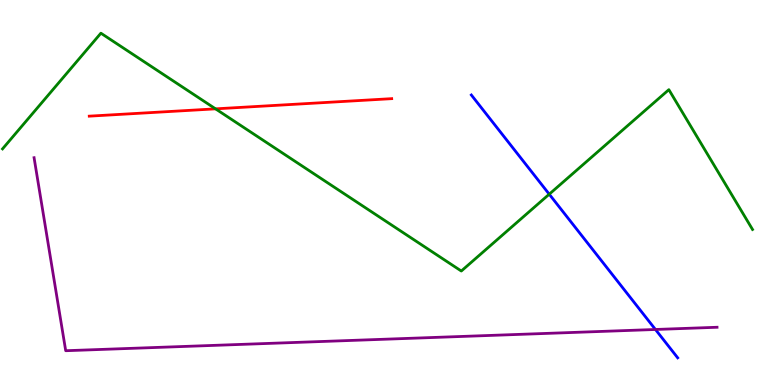[{'lines': ['blue', 'red'], 'intersections': []}, {'lines': ['green', 'red'], 'intersections': [{'x': 2.78, 'y': 7.17}]}, {'lines': ['purple', 'red'], 'intersections': []}, {'lines': ['blue', 'green'], 'intersections': [{'x': 7.09, 'y': 4.96}]}, {'lines': ['blue', 'purple'], 'intersections': [{'x': 8.46, 'y': 1.44}]}, {'lines': ['green', 'purple'], 'intersections': []}]